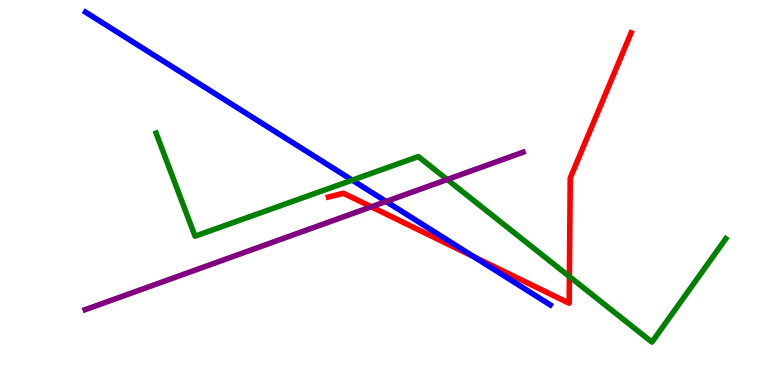[{'lines': ['blue', 'red'], 'intersections': [{'x': 6.12, 'y': 3.33}]}, {'lines': ['green', 'red'], 'intersections': [{'x': 7.35, 'y': 2.82}]}, {'lines': ['purple', 'red'], 'intersections': [{'x': 4.79, 'y': 4.63}]}, {'lines': ['blue', 'green'], 'intersections': [{'x': 4.55, 'y': 5.32}]}, {'lines': ['blue', 'purple'], 'intersections': [{'x': 4.98, 'y': 4.77}]}, {'lines': ['green', 'purple'], 'intersections': [{'x': 5.77, 'y': 5.34}]}]